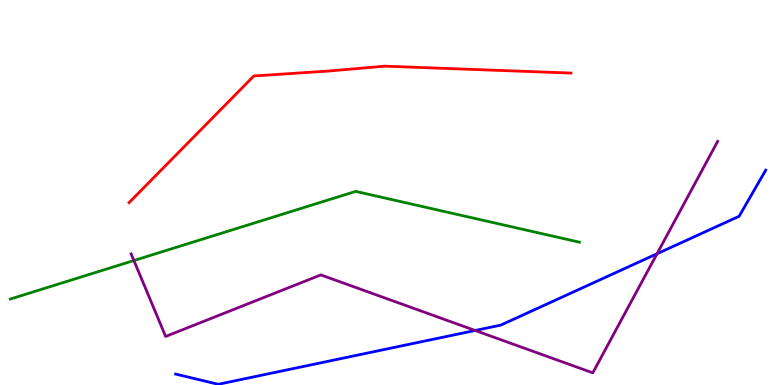[{'lines': ['blue', 'red'], 'intersections': []}, {'lines': ['green', 'red'], 'intersections': []}, {'lines': ['purple', 'red'], 'intersections': []}, {'lines': ['blue', 'green'], 'intersections': []}, {'lines': ['blue', 'purple'], 'intersections': [{'x': 6.13, 'y': 1.42}, {'x': 8.48, 'y': 3.41}]}, {'lines': ['green', 'purple'], 'intersections': [{'x': 1.73, 'y': 3.23}]}]